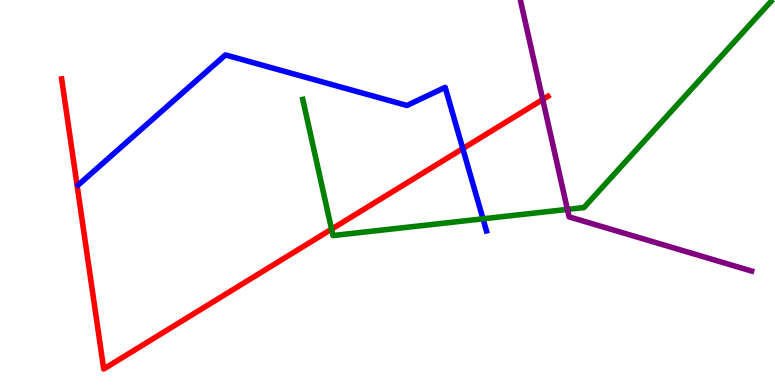[{'lines': ['blue', 'red'], 'intersections': [{'x': 5.97, 'y': 6.14}]}, {'lines': ['green', 'red'], 'intersections': [{'x': 4.28, 'y': 4.05}]}, {'lines': ['purple', 'red'], 'intersections': [{'x': 7.0, 'y': 7.41}]}, {'lines': ['blue', 'green'], 'intersections': [{'x': 6.23, 'y': 4.32}]}, {'lines': ['blue', 'purple'], 'intersections': []}, {'lines': ['green', 'purple'], 'intersections': [{'x': 7.32, 'y': 4.56}]}]